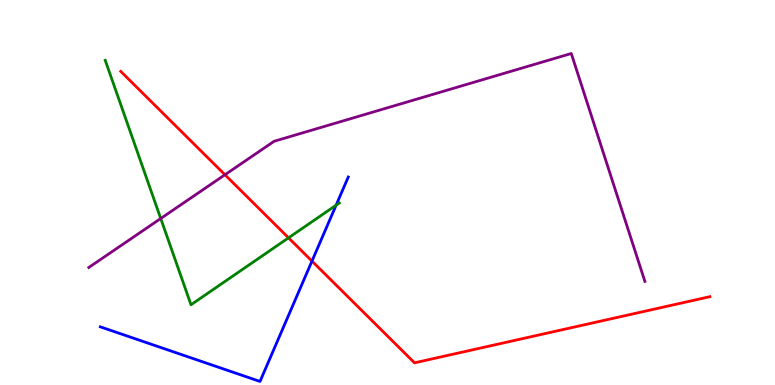[{'lines': ['blue', 'red'], 'intersections': [{'x': 4.03, 'y': 3.22}]}, {'lines': ['green', 'red'], 'intersections': [{'x': 3.72, 'y': 3.82}]}, {'lines': ['purple', 'red'], 'intersections': [{'x': 2.9, 'y': 5.46}]}, {'lines': ['blue', 'green'], 'intersections': [{'x': 4.34, 'y': 4.67}]}, {'lines': ['blue', 'purple'], 'intersections': []}, {'lines': ['green', 'purple'], 'intersections': [{'x': 2.07, 'y': 4.32}]}]